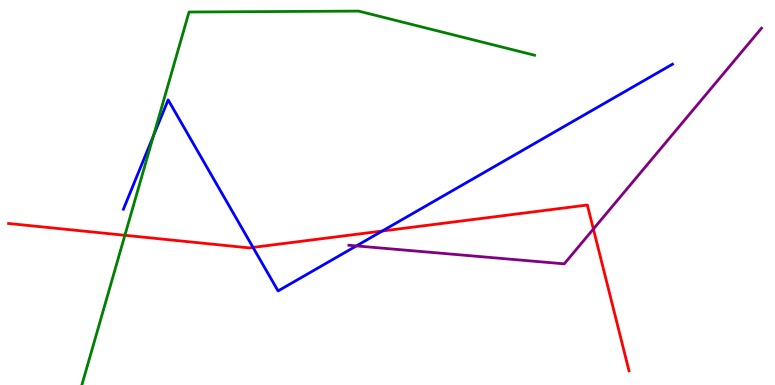[{'lines': ['blue', 'red'], 'intersections': [{'x': 3.26, 'y': 3.57}, {'x': 4.93, 'y': 4.0}]}, {'lines': ['green', 'red'], 'intersections': [{'x': 1.61, 'y': 3.89}]}, {'lines': ['purple', 'red'], 'intersections': [{'x': 7.66, 'y': 4.05}]}, {'lines': ['blue', 'green'], 'intersections': [{'x': 1.98, 'y': 6.48}]}, {'lines': ['blue', 'purple'], 'intersections': [{'x': 4.6, 'y': 3.61}]}, {'lines': ['green', 'purple'], 'intersections': []}]